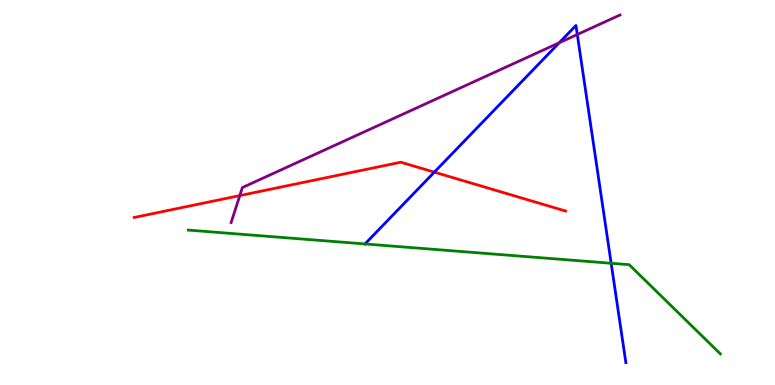[{'lines': ['blue', 'red'], 'intersections': [{'x': 5.6, 'y': 5.53}]}, {'lines': ['green', 'red'], 'intersections': []}, {'lines': ['purple', 'red'], 'intersections': [{'x': 3.09, 'y': 4.92}]}, {'lines': ['blue', 'green'], 'intersections': [{'x': 4.71, 'y': 3.66}, {'x': 7.89, 'y': 3.16}]}, {'lines': ['blue', 'purple'], 'intersections': [{'x': 7.22, 'y': 8.89}, {'x': 7.45, 'y': 9.1}]}, {'lines': ['green', 'purple'], 'intersections': []}]